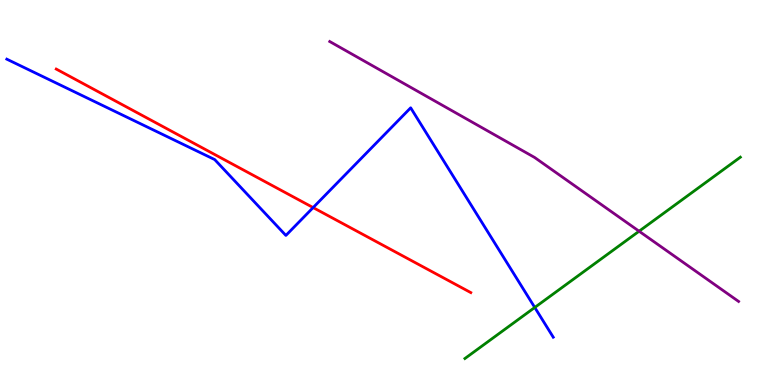[{'lines': ['blue', 'red'], 'intersections': [{'x': 4.04, 'y': 4.61}]}, {'lines': ['green', 'red'], 'intersections': []}, {'lines': ['purple', 'red'], 'intersections': []}, {'lines': ['blue', 'green'], 'intersections': [{'x': 6.9, 'y': 2.01}]}, {'lines': ['blue', 'purple'], 'intersections': []}, {'lines': ['green', 'purple'], 'intersections': [{'x': 8.25, 'y': 3.99}]}]